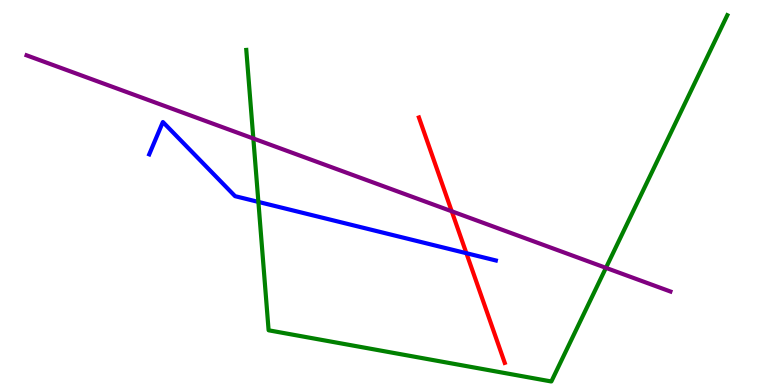[{'lines': ['blue', 'red'], 'intersections': [{'x': 6.02, 'y': 3.42}]}, {'lines': ['green', 'red'], 'intersections': []}, {'lines': ['purple', 'red'], 'intersections': [{'x': 5.83, 'y': 4.51}]}, {'lines': ['blue', 'green'], 'intersections': [{'x': 3.33, 'y': 4.76}]}, {'lines': ['blue', 'purple'], 'intersections': []}, {'lines': ['green', 'purple'], 'intersections': [{'x': 3.27, 'y': 6.4}, {'x': 7.82, 'y': 3.04}]}]